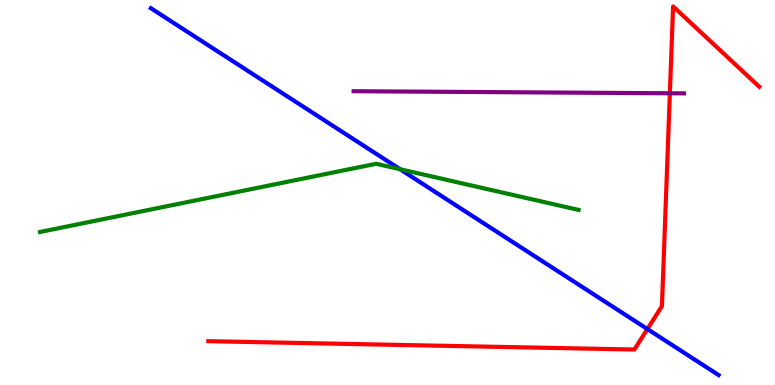[{'lines': ['blue', 'red'], 'intersections': [{'x': 8.35, 'y': 1.45}]}, {'lines': ['green', 'red'], 'intersections': []}, {'lines': ['purple', 'red'], 'intersections': [{'x': 8.64, 'y': 7.58}]}, {'lines': ['blue', 'green'], 'intersections': [{'x': 5.16, 'y': 5.6}]}, {'lines': ['blue', 'purple'], 'intersections': []}, {'lines': ['green', 'purple'], 'intersections': []}]